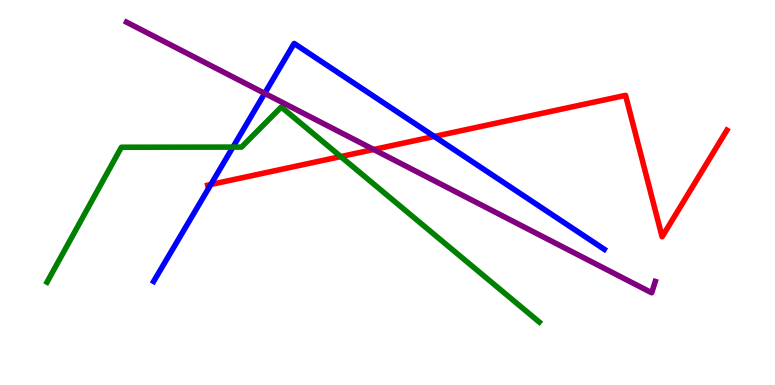[{'lines': ['blue', 'red'], 'intersections': [{'x': 2.72, 'y': 5.21}, {'x': 5.6, 'y': 6.46}]}, {'lines': ['green', 'red'], 'intersections': [{'x': 4.4, 'y': 5.93}]}, {'lines': ['purple', 'red'], 'intersections': [{'x': 4.82, 'y': 6.12}]}, {'lines': ['blue', 'green'], 'intersections': [{'x': 3.01, 'y': 6.18}]}, {'lines': ['blue', 'purple'], 'intersections': [{'x': 3.42, 'y': 7.58}]}, {'lines': ['green', 'purple'], 'intersections': []}]